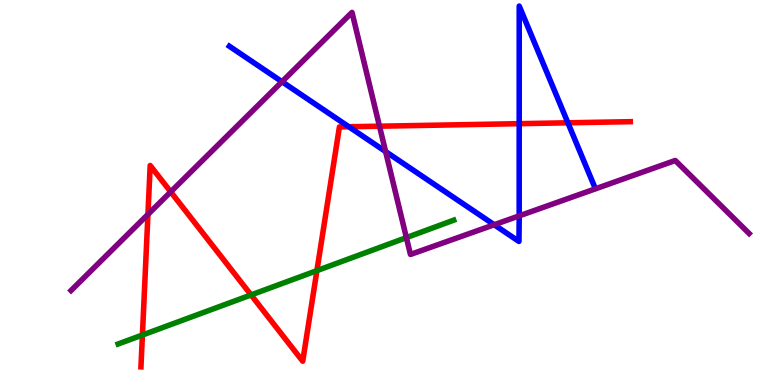[{'lines': ['blue', 'red'], 'intersections': [{'x': 4.5, 'y': 6.71}, {'x': 6.7, 'y': 6.79}, {'x': 7.33, 'y': 6.81}]}, {'lines': ['green', 'red'], 'intersections': [{'x': 1.84, 'y': 1.3}, {'x': 3.24, 'y': 2.34}, {'x': 4.09, 'y': 2.97}]}, {'lines': ['purple', 'red'], 'intersections': [{'x': 1.91, 'y': 4.43}, {'x': 2.2, 'y': 5.02}, {'x': 4.9, 'y': 6.72}]}, {'lines': ['blue', 'green'], 'intersections': []}, {'lines': ['blue', 'purple'], 'intersections': [{'x': 3.64, 'y': 7.88}, {'x': 4.98, 'y': 6.06}, {'x': 6.38, 'y': 4.16}, {'x': 6.7, 'y': 4.39}]}, {'lines': ['green', 'purple'], 'intersections': [{'x': 5.24, 'y': 3.83}]}]